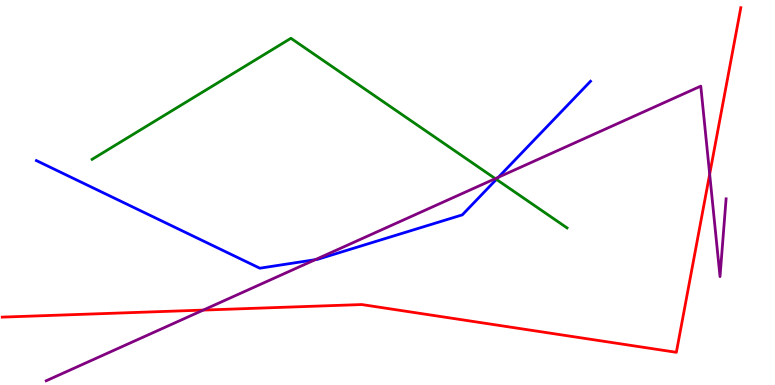[{'lines': ['blue', 'red'], 'intersections': []}, {'lines': ['green', 'red'], 'intersections': []}, {'lines': ['purple', 'red'], 'intersections': [{'x': 2.62, 'y': 1.95}, {'x': 9.16, 'y': 5.48}]}, {'lines': ['blue', 'green'], 'intersections': [{'x': 6.4, 'y': 5.34}]}, {'lines': ['blue', 'purple'], 'intersections': [{'x': 4.07, 'y': 3.25}, {'x': 6.43, 'y': 5.4}]}, {'lines': ['green', 'purple'], 'intersections': [{'x': 6.39, 'y': 5.36}]}]